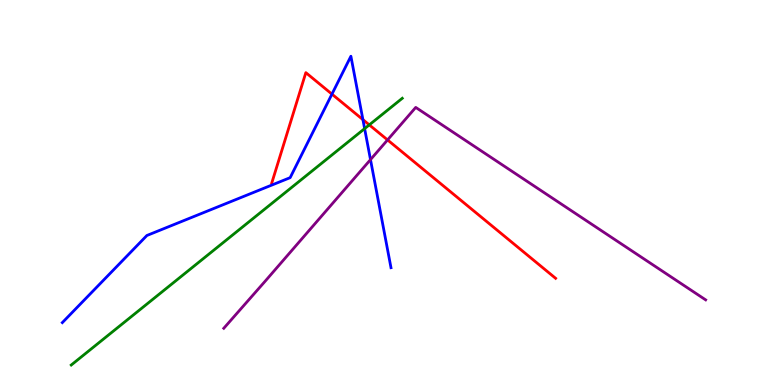[{'lines': ['blue', 'red'], 'intersections': [{'x': 4.28, 'y': 7.55}, {'x': 4.68, 'y': 6.89}]}, {'lines': ['green', 'red'], 'intersections': [{'x': 4.76, 'y': 6.76}]}, {'lines': ['purple', 'red'], 'intersections': [{'x': 5.0, 'y': 6.37}]}, {'lines': ['blue', 'green'], 'intersections': [{'x': 4.7, 'y': 6.66}]}, {'lines': ['blue', 'purple'], 'intersections': [{'x': 4.78, 'y': 5.85}]}, {'lines': ['green', 'purple'], 'intersections': []}]